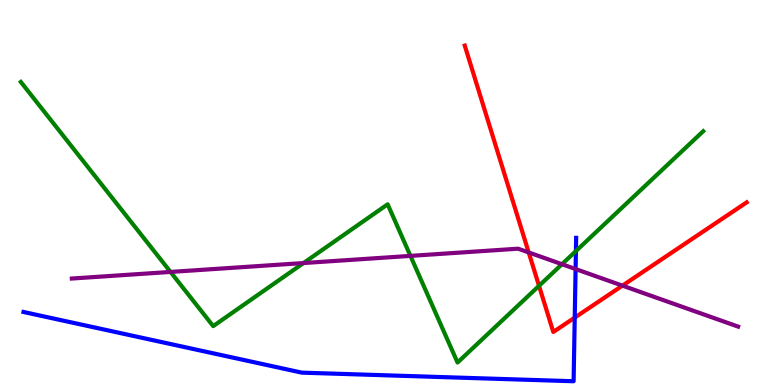[{'lines': ['blue', 'red'], 'intersections': [{'x': 7.42, 'y': 1.75}]}, {'lines': ['green', 'red'], 'intersections': [{'x': 6.96, 'y': 2.58}]}, {'lines': ['purple', 'red'], 'intersections': [{'x': 6.82, 'y': 3.44}, {'x': 8.03, 'y': 2.58}]}, {'lines': ['blue', 'green'], 'intersections': [{'x': 7.43, 'y': 3.48}]}, {'lines': ['blue', 'purple'], 'intersections': [{'x': 7.43, 'y': 3.01}]}, {'lines': ['green', 'purple'], 'intersections': [{'x': 2.2, 'y': 2.94}, {'x': 3.92, 'y': 3.17}, {'x': 5.3, 'y': 3.35}, {'x': 7.25, 'y': 3.14}]}]